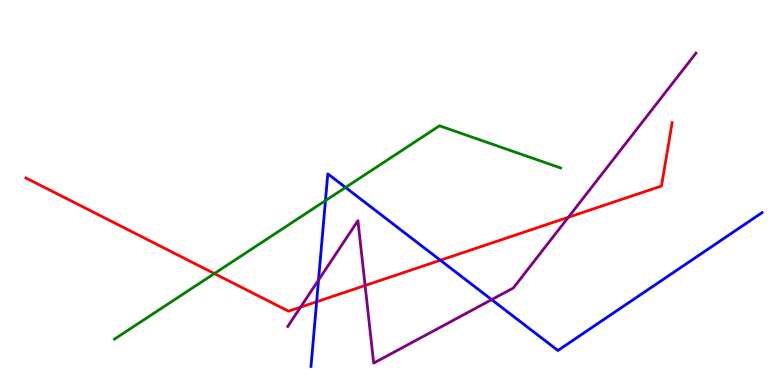[{'lines': ['blue', 'red'], 'intersections': [{'x': 4.09, 'y': 2.16}, {'x': 5.68, 'y': 3.24}]}, {'lines': ['green', 'red'], 'intersections': [{'x': 2.77, 'y': 2.89}]}, {'lines': ['purple', 'red'], 'intersections': [{'x': 3.88, 'y': 2.02}, {'x': 4.71, 'y': 2.58}, {'x': 7.33, 'y': 4.36}]}, {'lines': ['blue', 'green'], 'intersections': [{'x': 4.2, 'y': 4.79}, {'x': 4.46, 'y': 5.13}]}, {'lines': ['blue', 'purple'], 'intersections': [{'x': 4.11, 'y': 2.73}, {'x': 6.34, 'y': 2.22}]}, {'lines': ['green', 'purple'], 'intersections': []}]